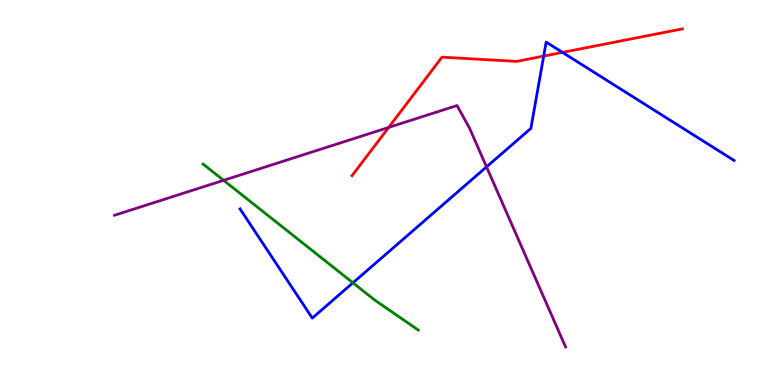[{'lines': ['blue', 'red'], 'intersections': [{'x': 7.02, 'y': 8.54}, {'x': 7.26, 'y': 8.64}]}, {'lines': ['green', 'red'], 'intersections': []}, {'lines': ['purple', 'red'], 'intersections': [{'x': 5.01, 'y': 6.69}]}, {'lines': ['blue', 'green'], 'intersections': [{'x': 4.55, 'y': 2.65}]}, {'lines': ['blue', 'purple'], 'intersections': [{'x': 6.28, 'y': 5.67}]}, {'lines': ['green', 'purple'], 'intersections': [{'x': 2.89, 'y': 5.32}]}]